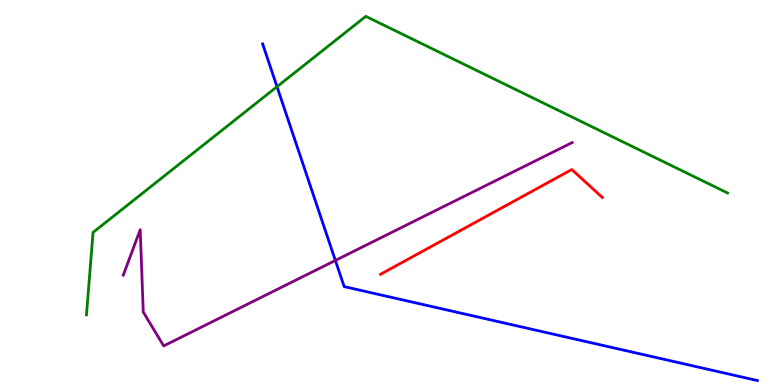[{'lines': ['blue', 'red'], 'intersections': []}, {'lines': ['green', 'red'], 'intersections': []}, {'lines': ['purple', 'red'], 'intersections': []}, {'lines': ['blue', 'green'], 'intersections': [{'x': 3.57, 'y': 7.75}]}, {'lines': ['blue', 'purple'], 'intersections': [{'x': 4.33, 'y': 3.24}]}, {'lines': ['green', 'purple'], 'intersections': []}]